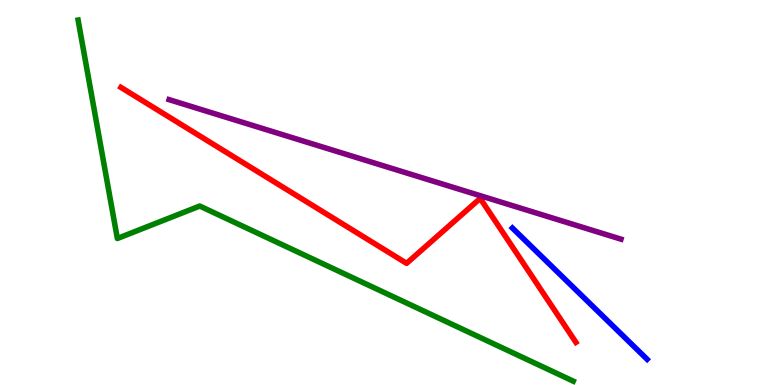[{'lines': ['blue', 'red'], 'intersections': []}, {'lines': ['green', 'red'], 'intersections': []}, {'lines': ['purple', 'red'], 'intersections': []}, {'lines': ['blue', 'green'], 'intersections': []}, {'lines': ['blue', 'purple'], 'intersections': []}, {'lines': ['green', 'purple'], 'intersections': []}]